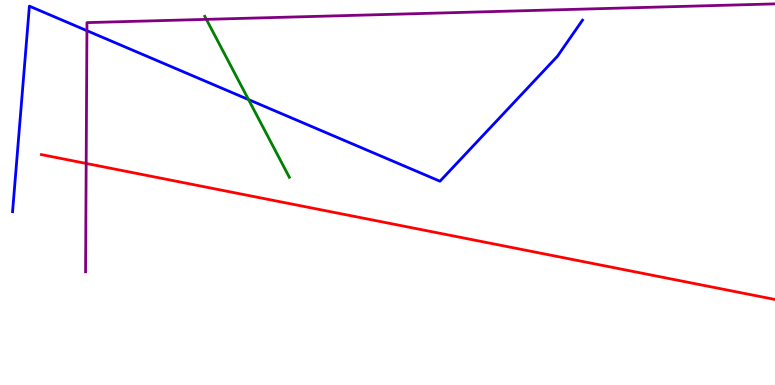[{'lines': ['blue', 'red'], 'intersections': []}, {'lines': ['green', 'red'], 'intersections': []}, {'lines': ['purple', 'red'], 'intersections': [{'x': 1.11, 'y': 5.75}]}, {'lines': ['blue', 'green'], 'intersections': [{'x': 3.21, 'y': 7.41}]}, {'lines': ['blue', 'purple'], 'intersections': [{'x': 1.12, 'y': 9.2}]}, {'lines': ['green', 'purple'], 'intersections': [{'x': 2.66, 'y': 9.5}]}]